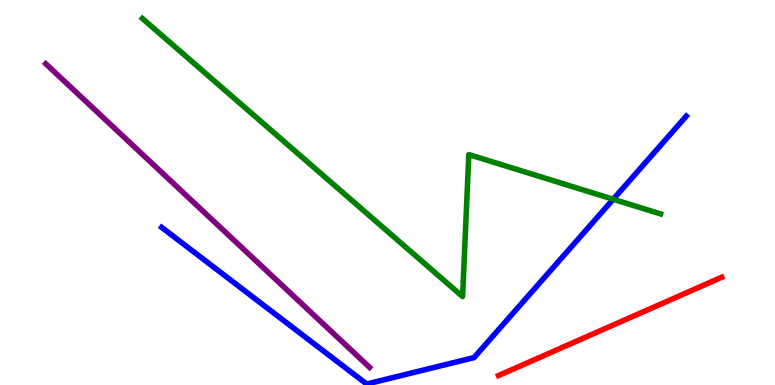[{'lines': ['blue', 'red'], 'intersections': []}, {'lines': ['green', 'red'], 'intersections': []}, {'lines': ['purple', 'red'], 'intersections': []}, {'lines': ['blue', 'green'], 'intersections': [{'x': 7.91, 'y': 4.82}]}, {'lines': ['blue', 'purple'], 'intersections': []}, {'lines': ['green', 'purple'], 'intersections': []}]